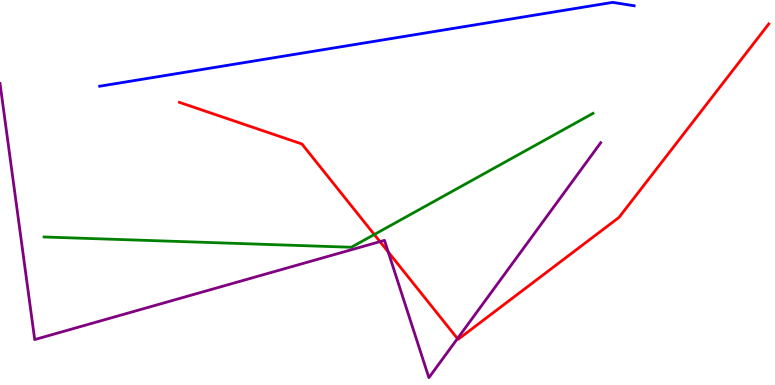[{'lines': ['blue', 'red'], 'intersections': []}, {'lines': ['green', 'red'], 'intersections': [{'x': 4.83, 'y': 3.91}]}, {'lines': ['purple', 'red'], 'intersections': [{'x': 4.9, 'y': 3.72}, {'x': 5.01, 'y': 3.46}, {'x': 5.9, 'y': 1.21}]}, {'lines': ['blue', 'green'], 'intersections': []}, {'lines': ['blue', 'purple'], 'intersections': []}, {'lines': ['green', 'purple'], 'intersections': []}]